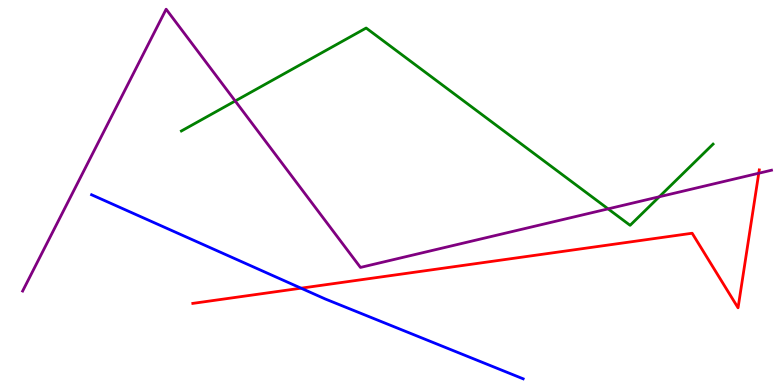[{'lines': ['blue', 'red'], 'intersections': [{'x': 3.88, 'y': 2.51}]}, {'lines': ['green', 'red'], 'intersections': []}, {'lines': ['purple', 'red'], 'intersections': [{'x': 9.79, 'y': 5.5}]}, {'lines': ['blue', 'green'], 'intersections': []}, {'lines': ['blue', 'purple'], 'intersections': []}, {'lines': ['green', 'purple'], 'intersections': [{'x': 3.03, 'y': 7.38}, {'x': 7.85, 'y': 4.57}, {'x': 8.51, 'y': 4.89}]}]